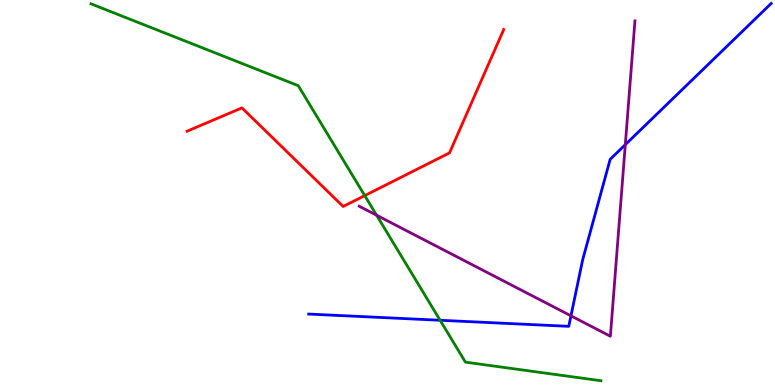[{'lines': ['blue', 'red'], 'intersections': []}, {'lines': ['green', 'red'], 'intersections': [{'x': 4.71, 'y': 4.92}]}, {'lines': ['purple', 'red'], 'intersections': []}, {'lines': ['blue', 'green'], 'intersections': [{'x': 5.68, 'y': 1.68}]}, {'lines': ['blue', 'purple'], 'intersections': [{'x': 7.37, 'y': 1.8}, {'x': 8.07, 'y': 6.24}]}, {'lines': ['green', 'purple'], 'intersections': [{'x': 4.86, 'y': 4.41}]}]